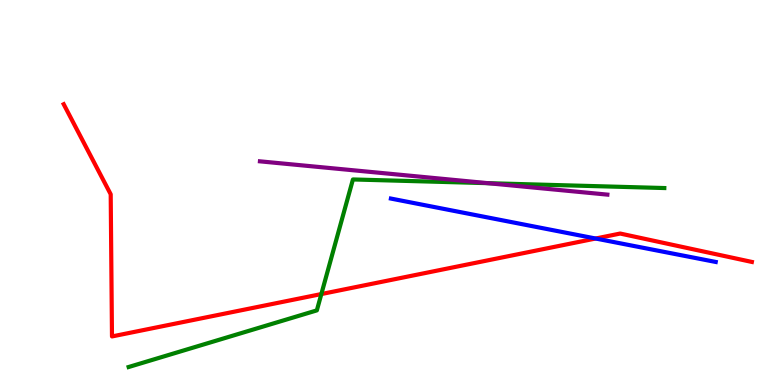[{'lines': ['blue', 'red'], 'intersections': [{'x': 7.69, 'y': 3.8}]}, {'lines': ['green', 'red'], 'intersections': [{'x': 4.15, 'y': 2.36}]}, {'lines': ['purple', 'red'], 'intersections': []}, {'lines': ['blue', 'green'], 'intersections': []}, {'lines': ['blue', 'purple'], 'intersections': []}, {'lines': ['green', 'purple'], 'intersections': [{'x': 6.3, 'y': 5.24}]}]